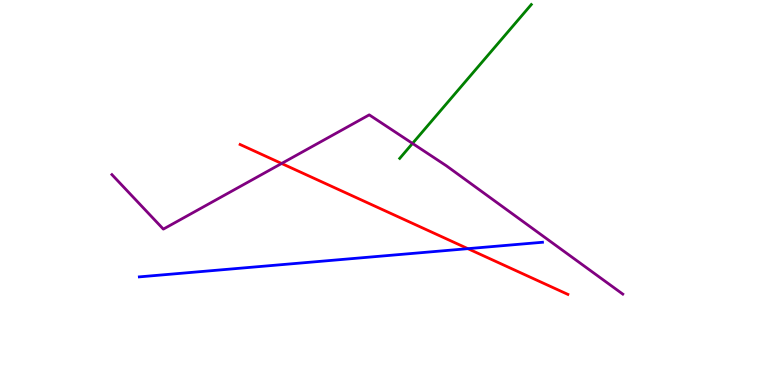[{'lines': ['blue', 'red'], 'intersections': [{'x': 6.04, 'y': 3.54}]}, {'lines': ['green', 'red'], 'intersections': []}, {'lines': ['purple', 'red'], 'intersections': [{'x': 3.63, 'y': 5.75}]}, {'lines': ['blue', 'green'], 'intersections': []}, {'lines': ['blue', 'purple'], 'intersections': []}, {'lines': ['green', 'purple'], 'intersections': [{'x': 5.32, 'y': 6.27}]}]